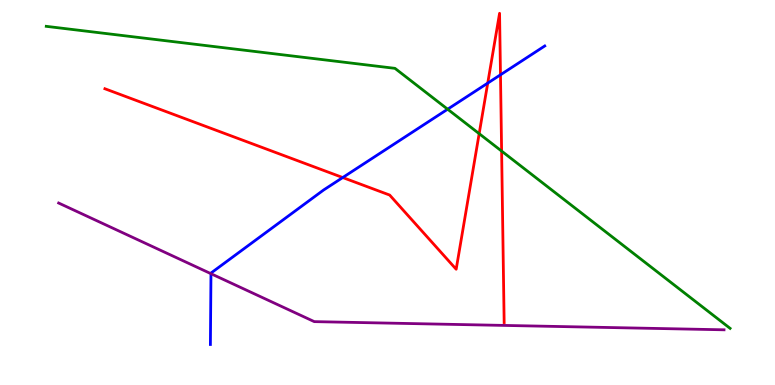[{'lines': ['blue', 'red'], 'intersections': [{'x': 4.42, 'y': 5.39}, {'x': 6.29, 'y': 7.84}, {'x': 6.46, 'y': 8.06}]}, {'lines': ['green', 'red'], 'intersections': [{'x': 6.18, 'y': 6.53}, {'x': 6.47, 'y': 6.08}]}, {'lines': ['purple', 'red'], 'intersections': []}, {'lines': ['blue', 'green'], 'intersections': [{'x': 5.78, 'y': 7.16}]}, {'lines': ['blue', 'purple'], 'intersections': [{'x': 2.72, 'y': 2.89}]}, {'lines': ['green', 'purple'], 'intersections': []}]